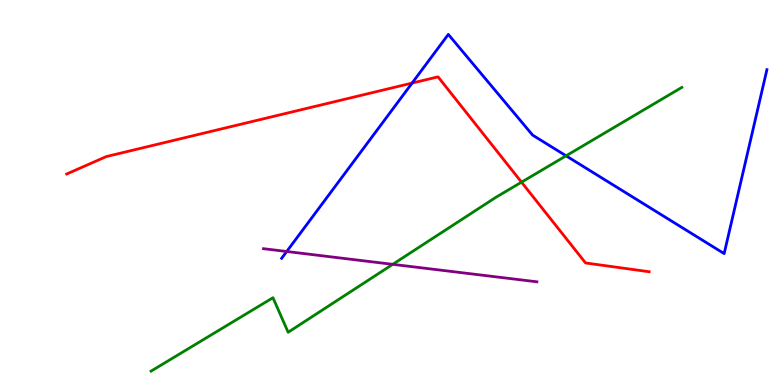[{'lines': ['blue', 'red'], 'intersections': [{'x': 5.32, 'y': 7.84}]}, {'lines': ['green', 'red'], 'intersections': [{'x': 6.73, 'y': 5.27}]}, {'lines': ['purple', 'red'], 'intersections': []}, {'lines': ['blue', 'green'], 'intersections': [{'x': 7.3, 'y': 5.95}]}, {'lines': ['blue', 'purple'], 'intersections': [{'x': 3.7, 'y': 3.47}]}, {'lines': ['green', 'purple'], 'intersections': [{'x': 5.07, 'y': 3.13}]}]